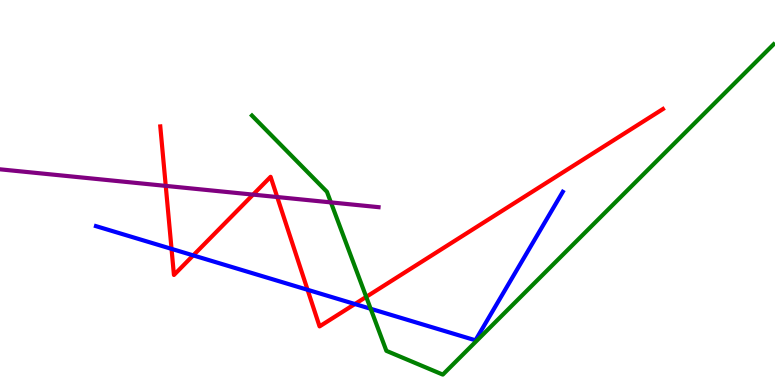[{'lines': ['blue', 'red'], 'intersections': [{'x': 2.21, 'y': 3.54}, {'x': 2.49, 'y': 3.37}, {'x': 3.97, 'y': 2.47}, {'x': 4.58, 'y': 2.1}]}, {'lines': ['green', 'red'], 'intersections': [{'x': 4.73, 'y': 2.29}]}, {'lines': ['purple', 'red'], 'intersections': [{'x': 2.14, 'y': 5.17}, {'x': 3.27, 'y': 4.95}, {'x': 3.58, 'y': 4.88}]}, {'lines': ['blue', 'green'], 'intersections': [{'x': 4.78, 'y': 1.98}]}, {'lines': ['blue', 'purple'], 'intersections': []}, {'lines': ['green', 'purple'], 'intersections': [{'x': 4.27, 'y': 4.74}]}]